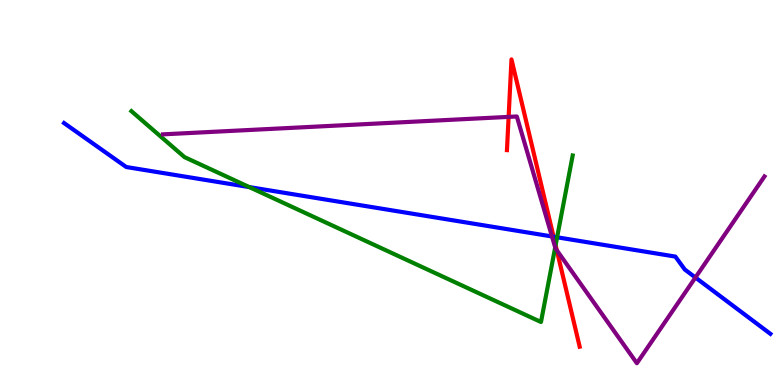[{'lines': ['blue', 'red'], 'intersections': [{'x': 7.14, 'y': 3.85}]}, {'lines': ['green', 'red'], 'intersections': [{'x': 7.17, 'y': 3.63}]}, {'lines': ['purple', 'red'], 'intersections': [{'x': 6.56, 'y': 6.96}, {'x': 7.18, 'y': 3.5}]}, {'lines': ['blue', 'green'], 'intersections': [{'x': 3.22, 'y': 5.14}, {'x': 7.19, 'y': 3.84}]}, {'lines': ['blue', 'purple'], 'intersections': [{'x': 7.12, 'y': 3.86}, {'x': 8.97, 'y': 2.79}]}, {'lines': ['green', 'purple'], 'intersections': [{'x': 7.16, 'y': 3.57}]}]